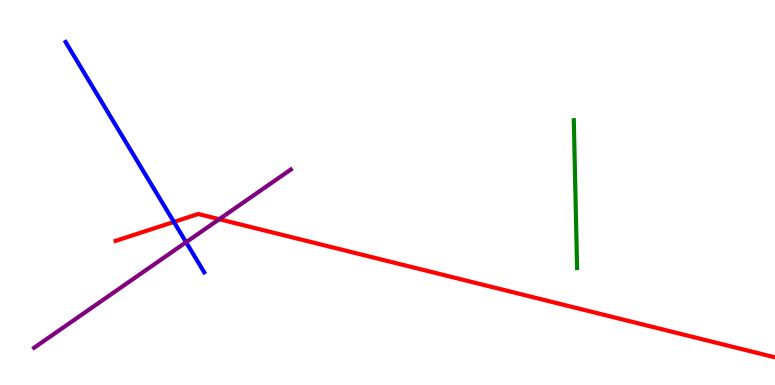[{'lines': ['blue', 'red'], 'intersections': [{'x': 2.24, 'y': 4.24}]}, {'lines': ['green', 'red'], 'intersections': []}, {'lines': ['purple', 'red'], 'intersections': [{'x': 2.83, 'y': 4.31}]}, {'lines': ['blue', 'green'], 'intersections': []}, {'lines': ['blue', 'purple'], 'intersections': [{'x': 2.4, 'y': 3.71}]}, {'lines': ['green', 'purple'], 'intersections': []}]